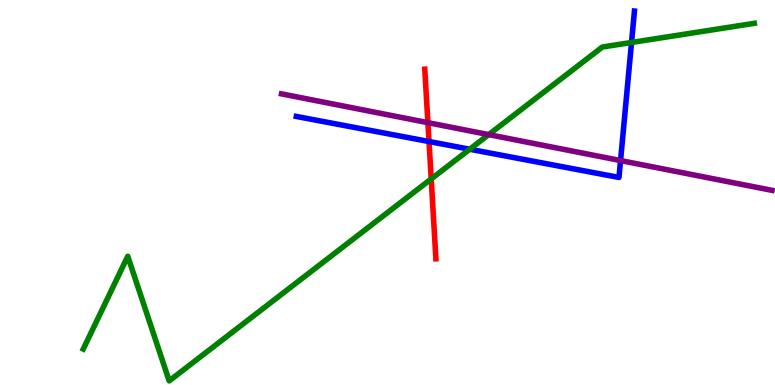[{'lines': ['blue', 'red'], 'intersections': [{'x': 5.54, 'y': 6.32}]}, {'lines': ['green', 'red'], 'intersections': [{'x': 5.56, 'y': 5.35}]}, {'lines': ['purple', 'red'], 'intersections': [{'x': 5.52, 'y': 6.81}]}, {'lines': ['blue', 'green'], 'intersections': [{'x': 6.06, 'y': 6.12}, {'x': 8.15, 'y': 8.9}]}, {'lines': ['blue', 'purple'], 'intersections': [{'x': 8.01, 'y': 5.83}]}, {'lines': ['green', 'purple'], 'intersections': [{'x': 6.31, 'y': 6.5}]}]